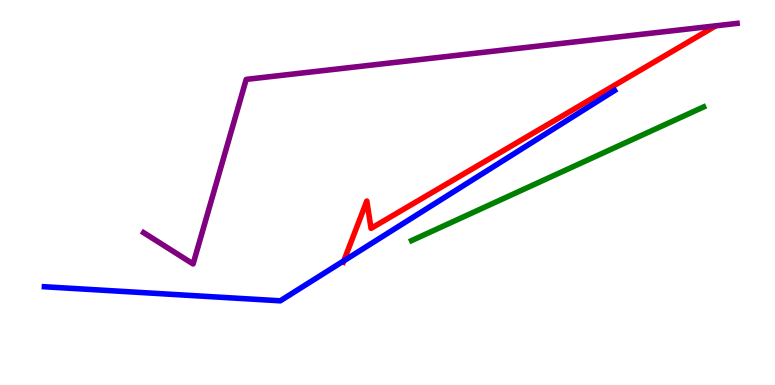[{'lines': ['blue', 'red'], 'intersections': [{'x': 4.44, 'y': 3.23}]}, {'lines': ['green', 'red'], 'intersections': []}, {'lines': ['purple', 'red'], 'intersections': []}, {'lines': ['blue', 'green'], 'intersections': []}, {'lines': ['blue', 'purple'], 'intersections': []}, {'lines': ['green', 'purple'], 'intersections': []}]